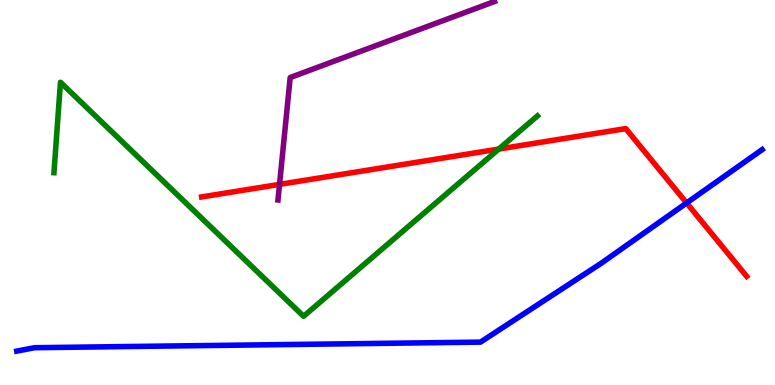[{'lines': ['blue', 'red'], 'intersections': [{'x': 8.86, 'y': 4.73}]}, {'lines': ['green', 'red'], 'intersections': [{'x': 6.44, 'y': 6.13}]}, {'lines': ['purple', 'red'], 'intersections': [{'x': 3.61, 'y': 5.21}]}, {'lines': ['blue', 'green'], 'intersections': []}, {'lines': ['blue', 'purple'], 'intersections': []}, {'lines': ['green', 'purple'], 'intersections': []}]